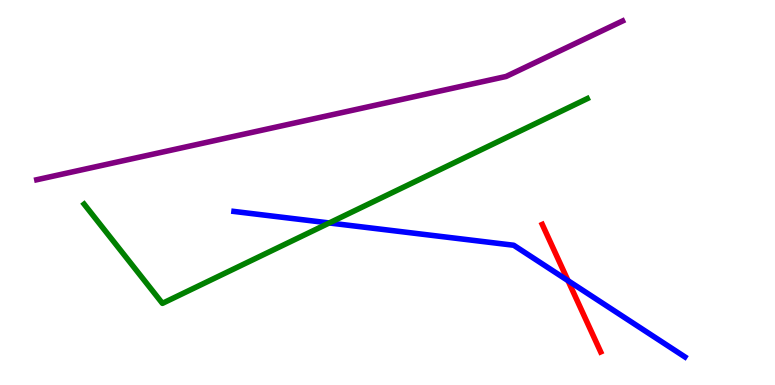[{'lines': ['blue', 'red'], 'intersections': [{'x': 7.33, 'y': 2.71}]}, {'lines': ['green', 'red'], 'intersections': []}, {'lines': ['purple', 'red'], 'intersections': []}, {'lines': ['blue', 'green'], 'intersections': [{'x': 4.25, 'y': 4.21}]}, {'lines': ['blue', 'purple'], 'intersections': []}, {'lines': ['green', 'purple'], 'intersections': []}]